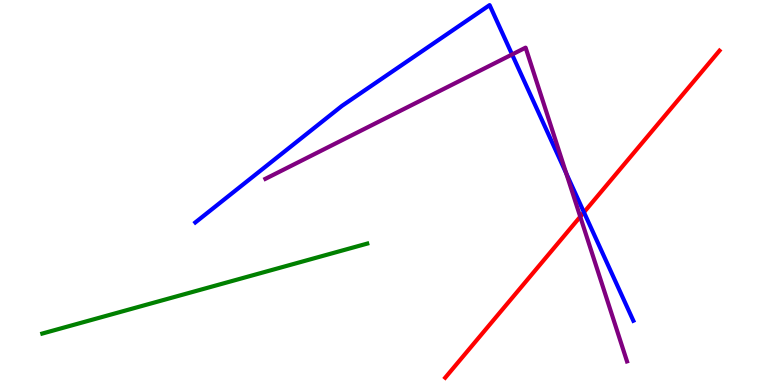[{'lines': ['blue', 'red'], 'intersections': [{'x': 7.53, 'y': 4.49}]}, {'lines': ['green', 'red'], 'intersections': []}, {'lines': ['purple', 'red'], 'intersections': [{'x': 7.49, 'y': 4.37}]}, {'lines': ['blue', 'green'], 'intersections': []}, {'lines': ['blue', 'purple'], 'intersections': [{'x': 6.61, 'y': 8.59}, {'x': 7.31, 'y': 5.5}]}, {'lines': ['green', 'purple'], 'intersections': []}]